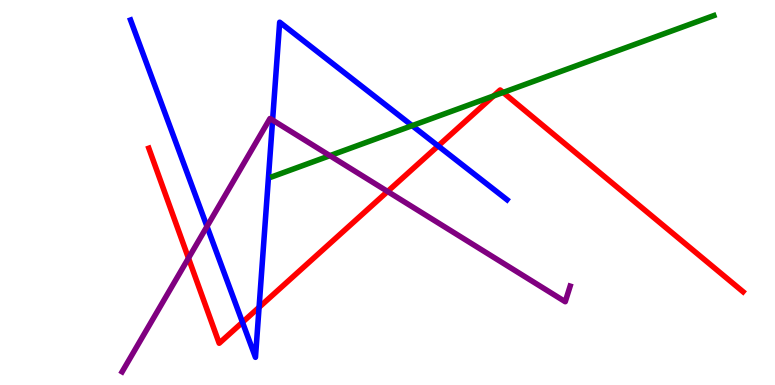[{'lines': ['blue', 'red'], 'intersections': [{'x': 3.13, 'y': 1.63}, {'x': 3.34, 'y': 2.02}, {'x': 5.65, 'y': 6.21}]}, {'lines': ['green', 'red'], 'intersections': [{'x': 6.37, 'y': 7.51}, {'x': 6.49, 'y': 7.6}]}, {'lines': ['purple', 'red'], 'intersections': [{'x': 2.43, 'y': 3.29}, {'x': 5.0, 'y': 5.03}]}, {'lines': ['blue', 'green'], 'intersections': [{'x': 5.32, 'y': 6.74}]}, {'lines': ['blue', 'purple'], 'intersections': [{'x': 2.67, 'y': 4.12}, {'x': 3.52, 'y': 6.88}]}, {'lines': ['green', 'purple'], 'intersections': [{'x': 4.26, 'y': 5.96}]}]